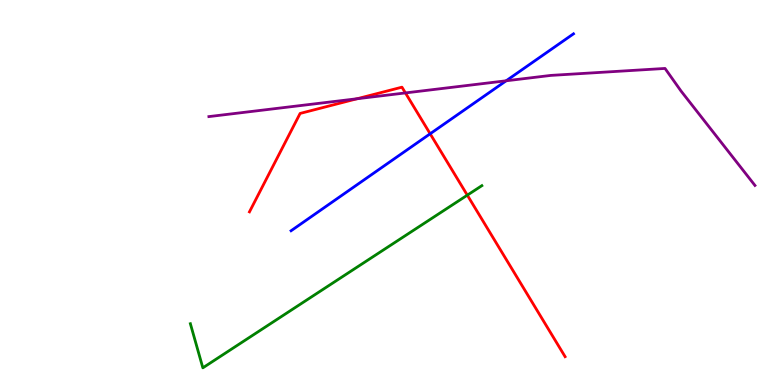[{'lines': ['blue', 'red'], 'intersections': [{'x': 5.55, 'y': 6.53}]}, {'lines': ['green', 'red'], 'intersections': [{'x': 6.03, 'y': 4.93}]}, {'lines': ['purple', 'red'], 'intersections': [{'x': 4.61, 'y': 7.44}, {'x': 5.23, 'y': 7.59}]}, {'lines': ['blue', 'green'], 'intersections': []}, {'lines': ['blue', 'purple'], 'intersections': [{'x': 6.53, 'y': 7.9}]}, {'lines': ['green', 'purple'], 'intersections': []}]